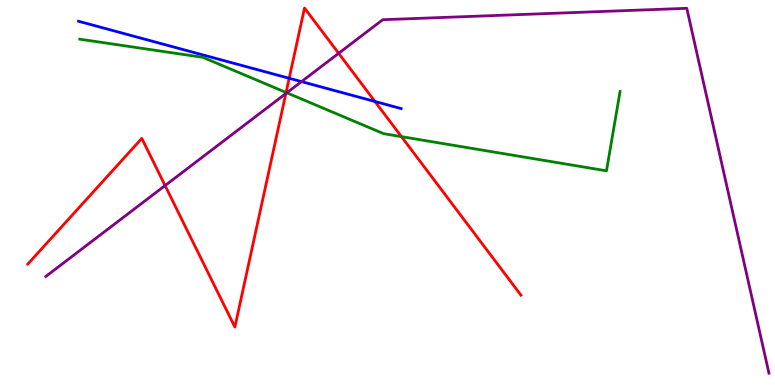[{'lines': ['blue', 'red'], 'intersections': [{'x': 3.73, 'y': 7.97}, {'x': 4.84, 'y': 7.36}]}, {'lines': ['green', 'red'], 'intersections': [{'x': 3.69, 'y': 7.6}, {'x': 5.18, 'y': 6.45}]}, {'lines': ['purple', 'red'], 'intersections': [{'x': 2.13, 'y': 5.18}, {'x': 3.69, 'y': 7.57}, {'x': 4.37, 'y': 8.62}]}, {'lines': ['blue', 'green'], 'intersections': []}, {'lines': ['blue', 'purple'], 'intersections': [{'x': 3.89, 'y': 7.88}]}, {'lines': ['green', 'purple'], 'intersections': [{'x': 3.7, 'y': 7.59}]}]